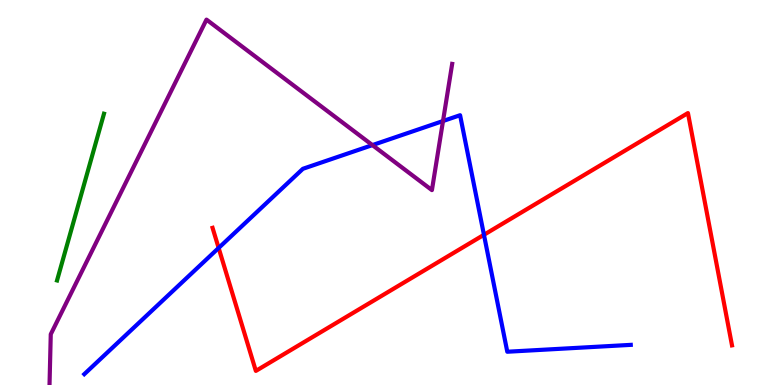[{'lines': ['blue', 'red'], 'intersections': [{'x': 2.82, 'y': 3.56}, {'x': 6.24, 'y': 3.9}]}, {'lines': ['green', 'red'], 'intersections': []}, {'lines': ['purple', 'red'], 'intersections': []}, {'lines': ['blue', 'green'], 'intersections': []}, {'lines': ['blue', 'purple'], 'intersections': [{'x': 4.81, 'y': 6.23}, {'x': 5.72, 'y': 6.86}]}, {'lines': ['green', 'purple'], 'intersections': []}]